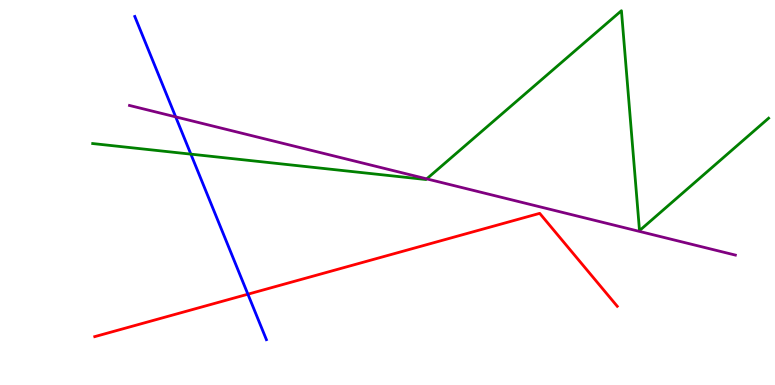[{'lines': ['blue', 'red'], 'intersections': [{'x': 3.2, 'y': 2.36}]}, {'lines': ['green', 'red'], 'intersections': []}, {'lines': ['purple', 'red'], 'intersections': []}, {'lines': ['blue', 'green'], 'intersections': [{'x': 2.46, 'y': 6.0}]}, {'lines': ['blue', 'purple'], 'intersections': [{'x': 2.27, 'y': 6.96}]}, {'lines': ['green', 'purple'], 'intersections': [{'x': 5.51, 'y': 5.35}]}]